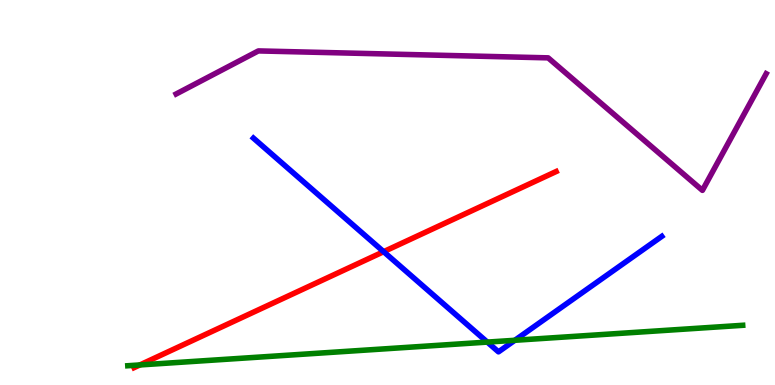[{'lines': ['blue', 'red'], 'intersections': [{'x': 4.95, 'y': 3.46}]}, {'lines': ['green', 'red'], 'intersections': [{'x': 1.8, 'y': 0.521}]}, {'lines': ['purple', 'red'], 'intersections': []}, {'lines': ['blue', 'green'], 'intersections': [{'x': 6.29, 'y': 1.11}, {'x': 6.64, 'y': 1.16}]}, {'lines': ['blue', 'purple'], 'intersections': []}, {'lines': ['green', 'purple'], 'intersections': []}]